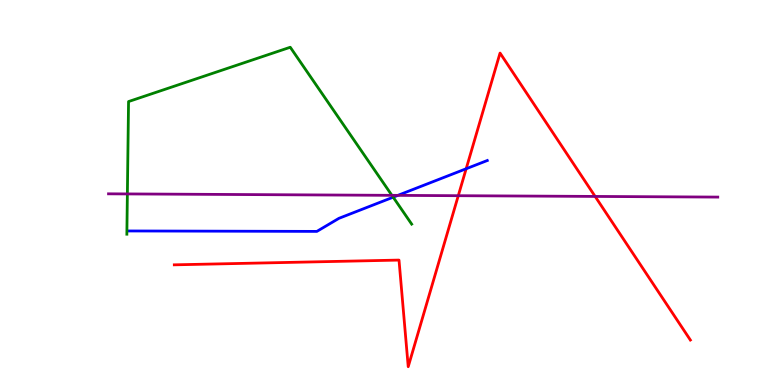[{'lines': ['blue', 'red'], 'intersections': [{'x': 6.02, 'y': 5.62}]}, {'lines': ['green', 'red'], 'intersections': []}, {'lines': ['purple', 'red'], 'intersections': [{'x': 5.91, 'y': 4.92}, {'x': 7.68, 'y': 4.9}]}, {'lines': ['blue', 'green'], 'intersections': [{'x': 5.07, 'y': 4.88}]}, {'lines': ['blue', 'purple'], 'intersections': [{'x': 5.13, 'y': 4.93}]}, {'lines': ['green', 'purple'], 'intersections': [{'x': 1.64, 'y': 4.96}, {'x': 5.06, 'y': 4.93}]}]